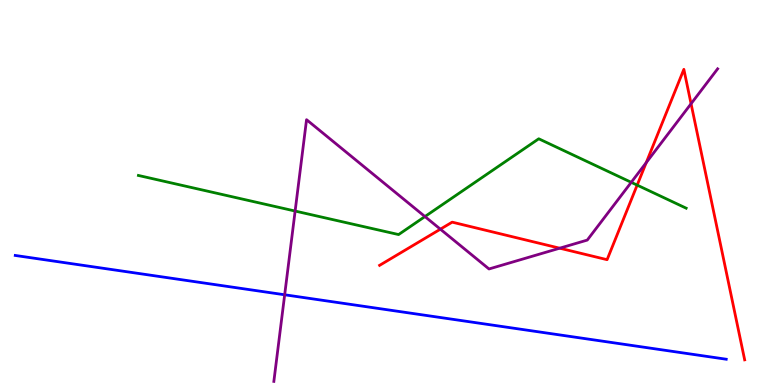[{'lines': ['blue', 'red'], 'intersections': []}, {'lines': ['green', 'red'], 'intersections': [{'x': 8.22, 'y': 5.19}]}, {'lines': ['purple', 'red'], 'intersections': [{'x': 5.68, 'y': 4.05}, {'x': 7.22, 'y': 3.55}, {'x': 8.34, 'y': 5.78}, {'x': 8.92, 'y': 7.31}]}, {'lines': ['blue', 'green'], 'intersections': []}, {'lines': ['blue', 'purple'], 'intersections': [{'x': 3.67, 'y': 2.34}]}, {'lines': ['green', 'purple'], 'intersections': [{'x': 3.81, 'y': 4.52}, {'x': 5.48, 'y': 4.38}, {'x': 8.15, 'y': 5.26}]}]